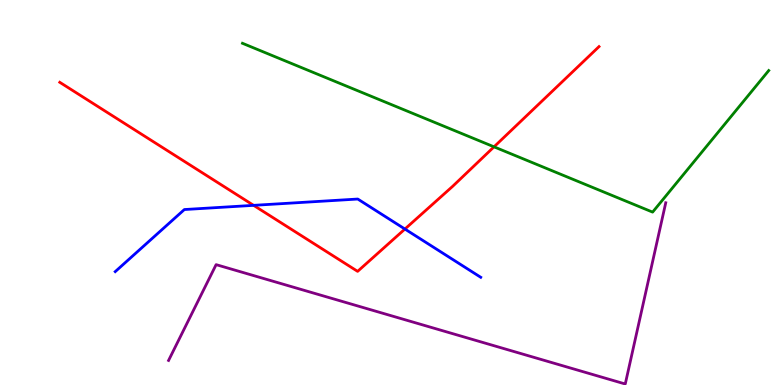[{'lines': ['blue', 'red'], 'intersections': [{'x': 3.27, 'y': 4.67}, {'x': 5.22, 'y': 4.05}]}, {'lines': ['green', 'red'], 'intersections': [{'x': 6.37, 'y': 6.19}]}, {'lines': ['purple', 'red'], 'intersections': []}, {'lines': ['blue', 'green'], 'intersections': []}, {'lines': ['blue', 'purple'], 'intersections': []}, {'lines': ['green', 'purple'], 'intersections': []}]